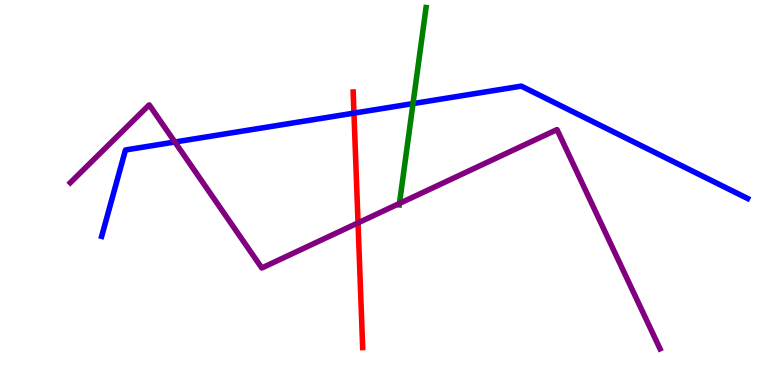[{'lines': ['blue', 'red'], 'intersections': [{'x': 4.57, 'y': 7.06}]}, {'lines': ['green', 'red'], 'intersections': []}, {'lines': ['purple', 'red'], 'intersections': [{'x': 4.62, 'y': 4.21}]}, {'lines': ['blue', 'green'], 'intersections': [{'x': 5.33, 'y': 7.31}]}, {'lines': ['blue', 'purple'], 'intersections': [{'x': 2.26, 'y': 6.31}]}, {'lines': ['green', 'purple'], 'intersections': [{'x': 5.15, 'y': 4.72}]}]